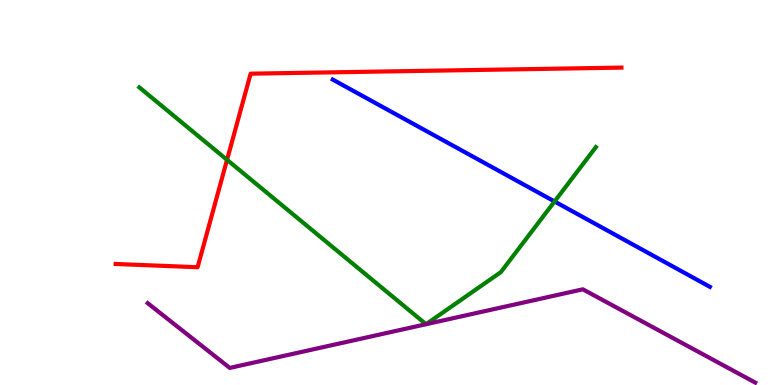[{'lines': ['blue', 'red'], 'intersections': []}, {'lines': ['green', 'red'], 'intersections': [{'x': 2.93, 'y': 5.85}]}, {'lines': ['purple', 'red'], 'intersections': []}, {'lines': ['blue', 'green'], 'intersections': [{'x': 7.16, 'y': 4.77}]}, {'lines': ['blue', 'purple'], 'intersections': []}, {'lines': ['green', 'purple'], 'intersections': [{'x': 5.5, 'y': 1.58}, {'x': 5.5, 'y': 1.58}]}]